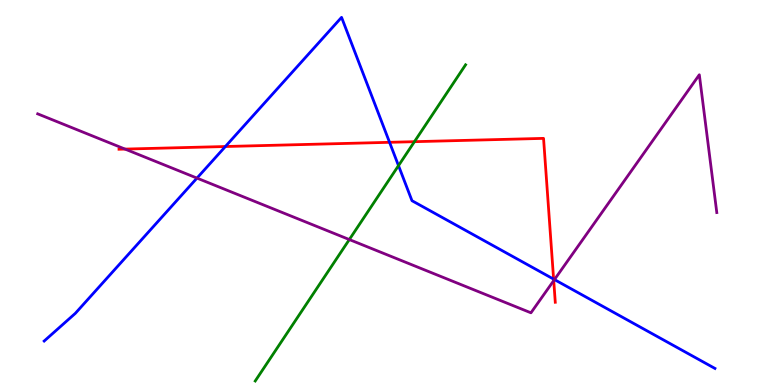[{'lines': ['blue', 'red'], 'intersections': [{'x': 2.91, 'y': 6.19}, {'x': 5.03, 'y': 6.3}, {'x': 7.14, 'y': 2.75}]}, {'lines': ['green', 'red'], 'intersections': [{'x': 5.35, 'y': 6.32}]}, {'lines': ['purple', 'red'], 'intersections': [{'x': 1.61, 'y': 6.13}, {'x': 7.14, 'y': 2.71}]}, {'lines': ['blue', 'green'], 'intersections': [{'x': 5.14, 'y': 5.7}]}, {'lines': ['blue', 'purple'], 'intersections': [{'x': 2.54, 'y': 5.37}, {'x': 7.15, 'y': 2.74}]}, {'lines': ['green', 'purple'], 'intersections': [{'x': 4.51, 'y': 3.78}]}]